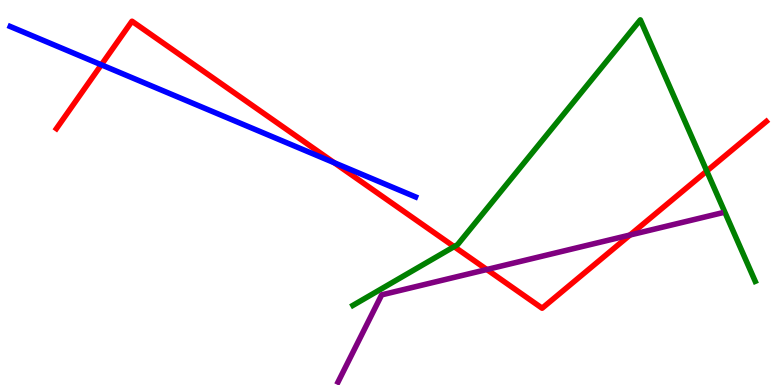[{'lines': ['blue', 'red'], 'intersections': [{'x': 1.31, 'y': 8.32}, {'x': 4.31, 'y': 5.77}]}, {'lines': ['green', 'red'], 'intersections': [{'x': 5.86, 'y': 3.59}, {'x': 9.12, 'y': 5.56}]}, {'lines': ['purple', 'red'], 'intersections': [{'x': 6.28, 'y': 3.0}, {'x': 8.13, 'y': 3.9}]}, {'lines': ['blue', 'green'], 'intersections': []}, {'lines': ['blue', 'purple'], 'intersections': []}, {'lines': ['green', 'purple'], 'intersections': []}]